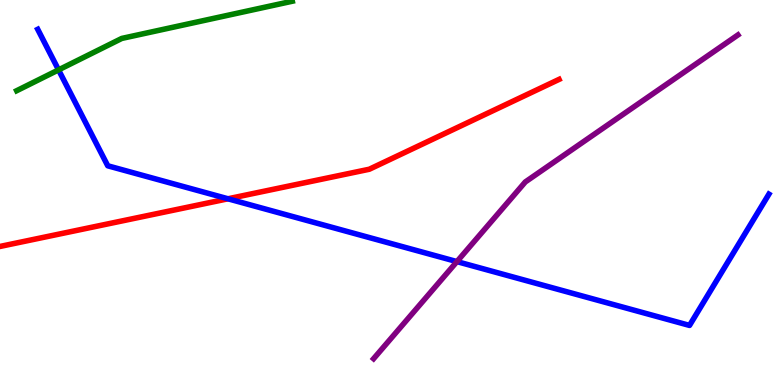[{'lines': ['blue', 'red'], 'intersections': [{'x': 2.94, 'y': 4.84}]}, {'lines': ['green', 'red'], 'intersections': []}, {'lines': ['purple', 'red'], 'intersections': []}, {'lines': ['blue', 'green'], 'intersections': [{'x': 0.755, 'y': 8.18}]}, {'lines': ['blue', 'purple'], 'intersections': [{'x': 5.9, 'y': 3.21}]}, {'lines': ['green', 'purple'], 'intersections': []}]